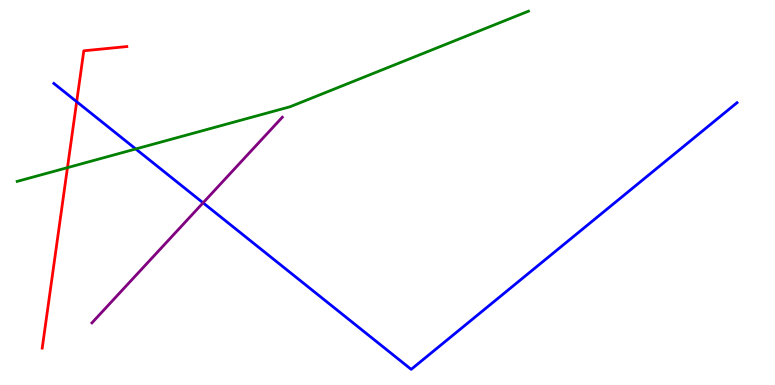[{'lines': ['blue', 'red'], 'intersections': [{'x': 0.989, 'y': 7.36}]}, {'lines': ['green', 'red'], 'intersections': [{'x': 0.87, 'y': 5.65}]}, {'lines': ['purple', 'red'], 'intersections': []}, {'lines': ['blue', 'green'], 'intersections': [{'x': 1.75, 'y': 6.13}]}, {'lines': ['blue', 'purple'], 'intersections': [{'x': 2.62, 'y': 4.73}]}, {'lines': ['green', 'purple'], 'intersections': []}]